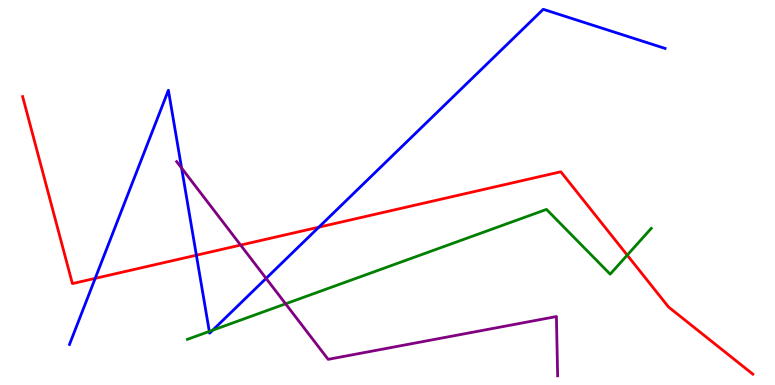[{'lines': ['blue', 'red'], 'intersections': [{'x': 1.23, 'y': 2.77}, {'x': 2.53, 'y': 3.37}, {'x': 4.11, 'y': 4.1}]}, {'lines': ['green', 'red'], 'intersections': [{'x': 8.09, 'y': 3.37}]}, {'lines': ['purple', 'red'], 'intersections': [{'x': 3.1, 'y': 3.63}]}, {'lines': ['blue', 'green'], 'intersections': [{'x': 2.7, 'y': 1.39}, {'x': 2.74, 'y': 1.42}]}, {'lines': ['blue', 'purple'], 'intersections': [{'x': 2.34, 'y': 5.64}, {'x': 3.43, 'y': 2.77}]}, {'lines': ['green', 'purple'], 'intersections': [{'x': 3.69, 'y': 2.11}]}]